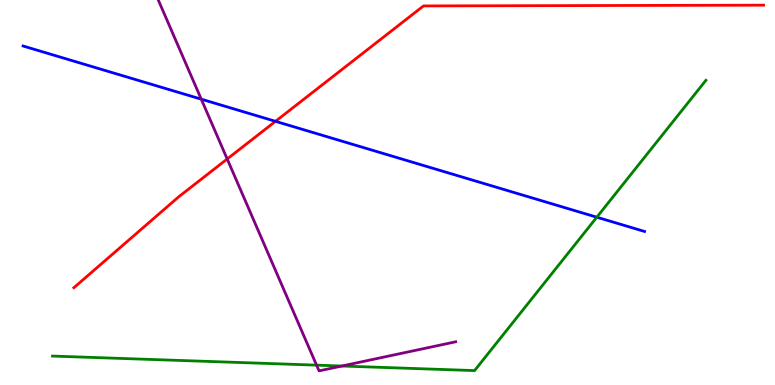[{'lines': ['blue', 'red'], 'intersections': [{'x': 3.55, 'y': 6.85}]}, {'lines': ['green', 'red'], 'intersections': []}, {'lines': ['purple', 'red'], 'intersections': [{'x': 2.93, 'y': 5.87}]}, {'lines': ['blue', 'green'], 'intersections': [{'x': 7.7, 'y': 4.36}]}, {'lines': ['blue', 'purple'], 'intersections': [{'x': 2.6, 'y': 7.42}]}, {'lines': ['green', 'purple'], 'intersections': [{'x': 4.08, 'y': 0.516}, {'x': 4.41, 'y': 0.493}]}]